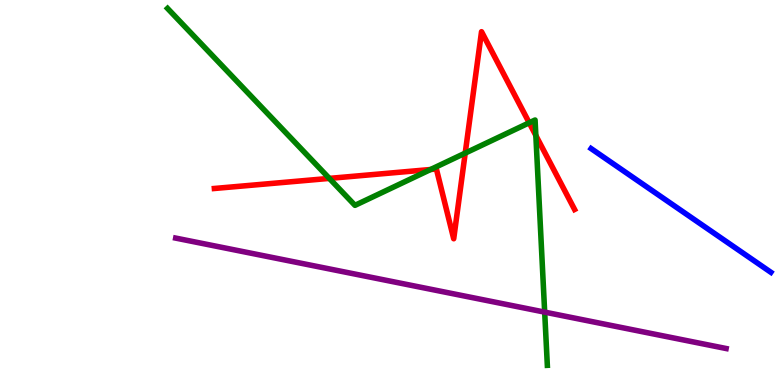[{'lines': ['blue', 'red'], 'intersections': []}, {'lines': ['green', 'red'], 'intersections': [{'x': 4.25, 'y': 5.37}, {'x': 5.56, 'y': 5.6}, {'x': 6.0, 'y': 6.02}, {'x': 6.83, 'y': 6.81}, {'x': 6.91, 'y': 6.48}]}, {'lines': ['purple', 'red'], 'intersections': []}, {'lines': ['blue', 'green'], 'intersections': []}, {'lines': ['blue', 'purple'], 'intersections': []}, {'lines': ['green', 'purple'], 'intersections': [{'x': 7.03, 'y': 1.89}]}]